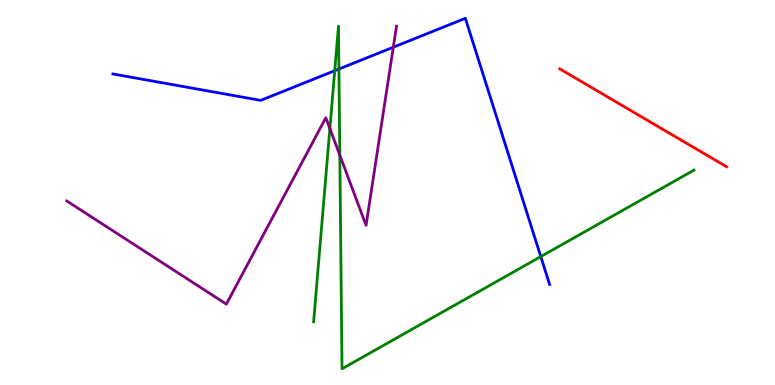[{'lines': ['blue', 'red'], 'intersections': []}, {'lines': ['green', 'red'], 'intersections': []}, {'lines': ['purple', 'red'], 'intersections': []}, {'lines': ['blue', 'green'], 'intersections': [{'x': 4.32, 'y': 8.16}, {'x': 4.37, 'y': 8.21}, {'x': 6.98, 'y': 3.34}]}, {'lines': ['blue', 'purple'], 'intersections': [{'x': 5.07, 'y': 8.77}]}, {'lines': ['green', 'purple'], 'intersections': [{'x': 4.26, 'y': 6.66}, {'x': 4.38, 'y': 5.97}]}]